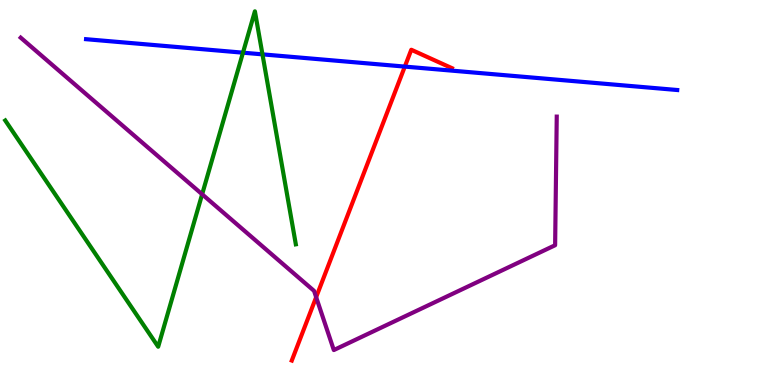[{'lines': ['blue', 'red'], 'intersections': [{'x': 5.22, 'y': 8.27}]}, {'lines': ['green', 'red'], 'intersections': []}, {'lines': ['purple', 'red'], 'intersections': [{'x': 4.08, 'y': 2.28}]}, {'lines': ['blue', 'green'], 'intersections': [{'x': 3.14, 'y': 8.63}, {'x': 3.39, 'y': 8.59}]}, {'lines': ['blue', 'purple'], 'intersections': []}, {'lines': ['green', 'purple'], 'intersections': [{'x': 2.61, 'y': 4.95}]}]